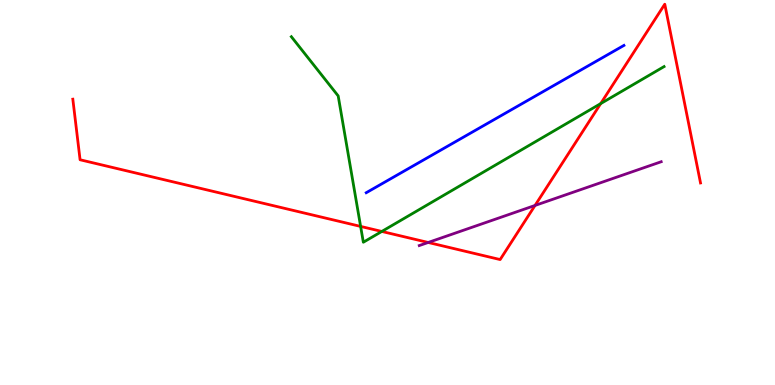[{'lines': ['blue', 'red'], 'intersections': []}, {'lines': ['green', 'red'], 'intersections': [{'x': 4.65, 'y': 4.12}, {'x': 4.93, 'y': 3.99}, {'x': 7.75, 'y': 7.31}]}, {'lines': ['purple', 'red'], 'intersections': [{'x': 5.53, 'y': 3.7}, {'x': 6.9, 'y': 4.66}]}, {'lines': ['blue', 'green'], 'intersections': []}, {'lines': ['blue', 'purple'], 'intersections': []}, {'lines': ['green', 'purple'], 'intersections': []}]